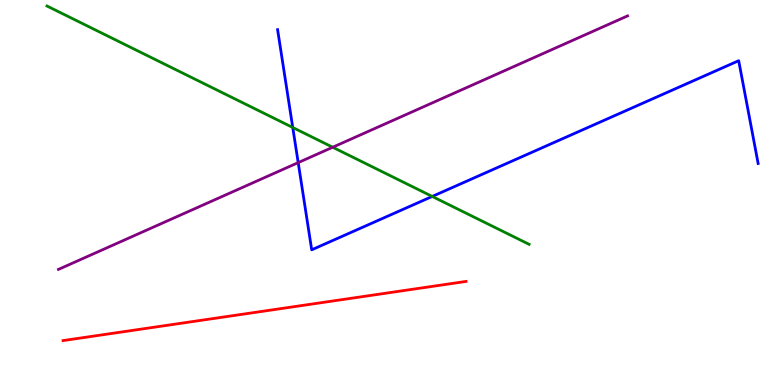[{'lines': ['blue', 'red'], 'intersections': []}, {'lines': ['green', 'red'], 'intersections': []}, {'lines': ['purple', 'red'], 'intersections': []}, {'lines': ['blue', 'green'], 'intersections': [{'x': 3.78, 'y': 6.69}, {'x': 5.58, 'y': 4.9}]}, {'lines': ['blue', 'purple'], 'intersections': [{'x': 3.85, 'y': 5.78}]}, {'lines': ['green', 'purple'], 'intersections': [{'x': 4.29, 'y': 6.18}]}]